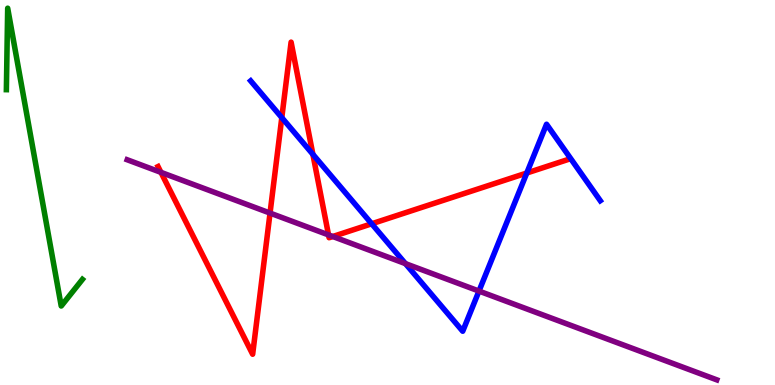[{'lines': ['blue', 'red'], 'intersections': [{'x': 3.64, 'y': 6.94}, {'x': 4.04, 'y': 5.99}, {'x': 4.8, 'y': 4.19}, {'x': 6.8, 'y': 5.51}]}, {'lines': ['green', 'red'], 'intersections': []}, {'lines': ['purple', 'red'], 'intersections': [{'x': 2.08, 'y': 5.52}, {'x': 3.48, 'y': 4.47}, {'x': 4.24, 'y': 3.9}, {'x': 4.29, 'y': 3.86}]}, {'lines': ['blue', 'green'], 'intersections': []}, {'lines': ['blue', 'purple'], 'intersections': [{'x': 5.23, 'y': 3.15}, {'x': 6.18, 'y': 2.44}]}, {'lines': ['green', 'purple'], 'intersections': []}]